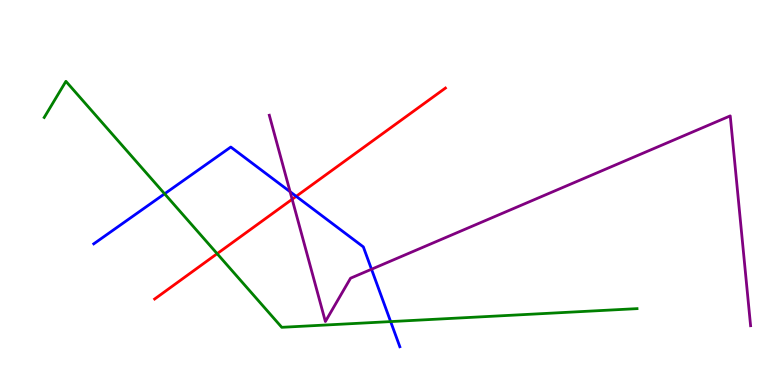[{'lines': ['blue', 'red'], 'intersections': [{'x': 3.82, 'y': 4.9}]}, {'lines': ['green', 'red'], 'intersections': [{'x': 2.8, 'y': 3.41}]}, {'lines': ['purple', 'red'], 'intersections': [{'x': 3.77, 'y': 4.82}]}, {'lines': ['blue', 'green'], 'intersections': [{'x': 2.12, 'y': 4.97}, {'x': 5.04, 'y': 1.65}]}, {'lines': ['blue', 'purple'], 'intersections': [{'x': 3.74, 'y': 5.02}, {'x': 4.79, 'y': 3.01}]}, {'lines': ['green', 'purple'], 'intersections': []}]